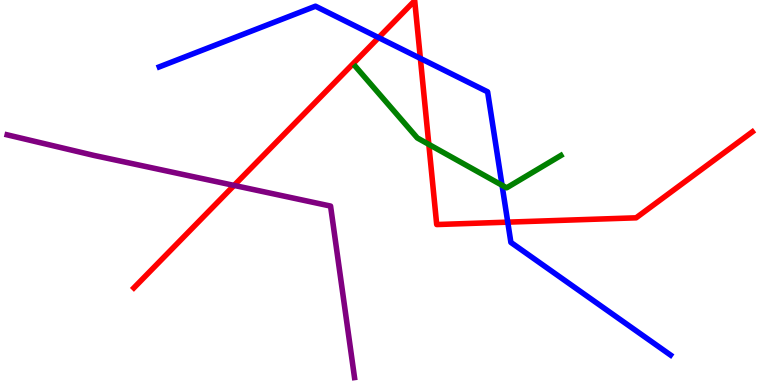[{'lines': ['blue', 'red'], 'intersections': [{'x': 4.89, 'y': 9.02}, {'x': 5.42, 'y': 8.48}, {'x': 6.55, 'y': 4.23}]}, {'lines': ['green', 'red'], 'intersections': [{'x': 5.53, 'y': 6.25}]}, {'lines': ['purple', 'red'], 'intersections': [{'x': 3.02, 'y': 5.18}]}, {'lines': ['blue', 'green'], 'intersections': [{'x': 6.48, 'y': 5.19}]}, {'lines': ['blue', 'purple'], 'intersections': []}, {'lines': ['green', 'purple'], 'intersections': []}]